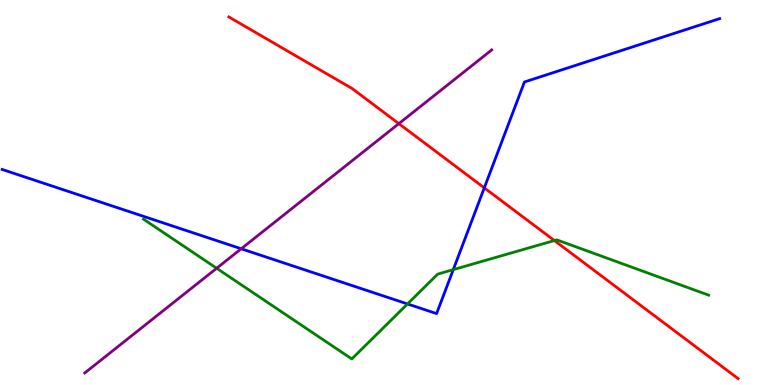[{'lines': ['blue', 'red'], 'intersections': [{'x': 6.25, 'y': 5.12}]}, {'lines': ['green', 'red'], 'intersections': [{'x': 7.15, 'y': 3.75}]}, {'lines': ['purple', 'red'], 'intersections': [{'x': 5.15, 'y': 6.79}]}, {'lines': ['blue', 'green'], 'intersections': [{'x': 5.26, 'y': 2.11}, {'x': 5.85, 'y': 3.0}]}, {'lines': ['blue', 'purple'], 'intersections': [{'x': 3.11, 'y': 3.54}]}, {'lines': ['green', 'purple'], 'intersections': [{'x': 2.8, 'y': 3.03}]}]